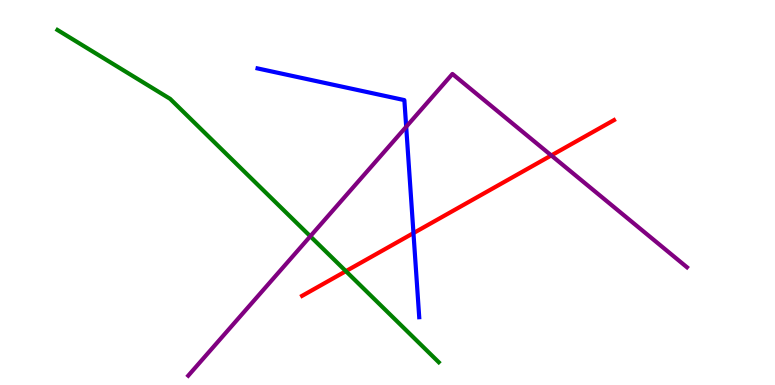[{'lines': ['blue', 'red'], 'intersections': [{'x': 5.34, 'y': 3.95}]}, {'lines': ['green', 'red'], 'intersections': [{'x': 4.46, 'y': 2.96}]}, {'lines': ['purple', 'red'], 'intersections': [{'x': 7.11, 'y': 5.96}]}, {'lines': ['blue', 'green'], 'intersections': []}, {'lines': ['blue', 'purple'], 'intersections': [{'x': 5.24, 'y': 6.71}]}, {'lines': ['green', 'purple'], 'intersections': [{'x': 4.0, 'y': 3.86}]}]